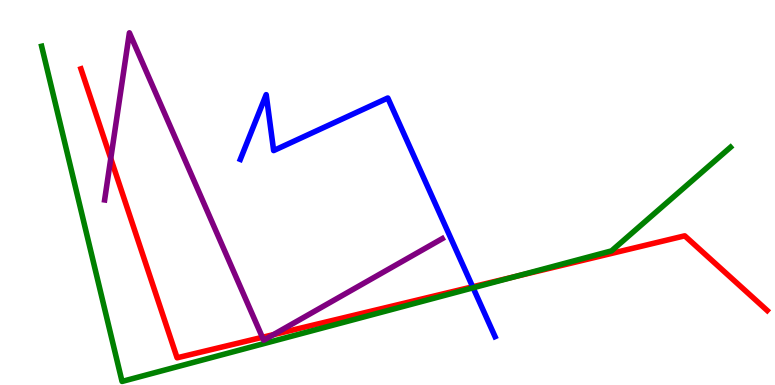[{'lines': ['blue', 'red'], 'intersections': [{'x': 6.1, 'y': 2.55}]}, {'lines': ['green', 'red'], 'intersections': [{'x': 6.65, 'y': 2.82}]}, {'lines': ['purple', 'red'], 'intersections': [{'x': 1.43, 'y': 5.88}, {'x': 3.39, 'y': 1.24}, {'x': 3.53, 'y': 1.31}]}, {'lines': ['blue', 'green'], 'intersections': [{'x': 6.1, 'y': 2.52}]}, {'lines': ['blue', 'purple'], 'intersections': []}, {'lines': ['green', 'purple'], 'intersections': []}]